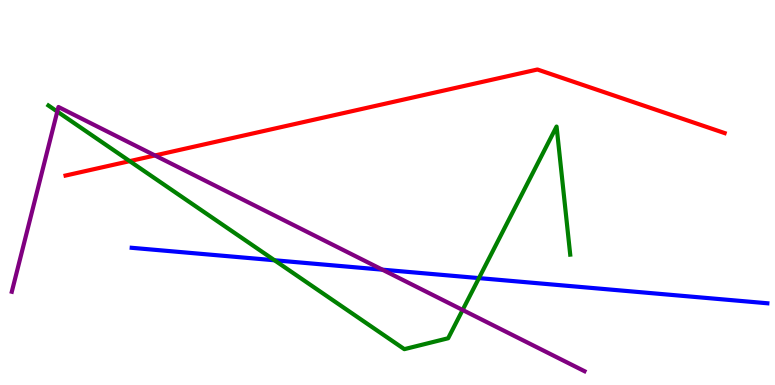[{'lines': ['blue', 'red'], 'intersections': []}, {'lines': ['green', 'red'], 'intersections': [{'x': 1.67, 'y': 5.81}]}, {'lines': ['purple', 'red'], 'intersections': [{'x': 2.0, 'y': 5.96}]}, {'lines': ['blue', 'green'], 'intersections': [{'x': 3.54, 'y': 3.24}, {'x': 6.18, 'y': 2.78}]}, {'lines': ['blue', 'purple'], 'intersections': [{'x': 4.93, 'y': 3.0}]}, {'lines': ['green', 'purple'], 'intersections': [{'x': 0.739, 'y': 7.1}, {'x': 5.97, 'y': 1.95}]}]